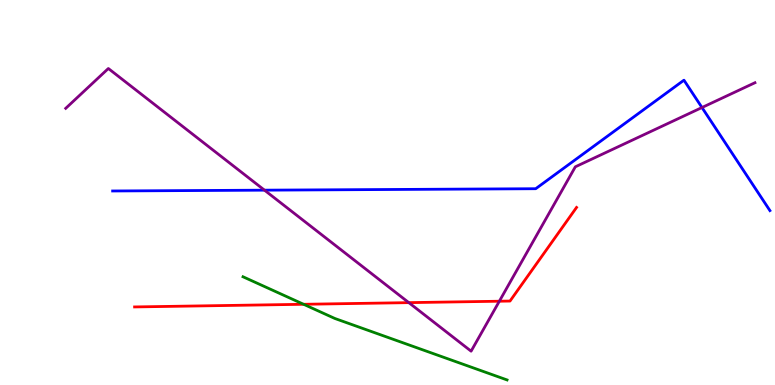[{'lines': ['blue', 'red'], 'intersections': []}, {'lines': ['green', 'red'], 'intersections': [{'x': 3.92, 'y': 2.1}]}, {'lines': ['purple', 'red'], 'intersections': [{'x': 5.28, 'y': 2.14}, {'x': 6.44, 'y': 2.18}]}, {'lines': ['blue', 'green'], 'intersections': []}, {'lines': ['blue', 'purple'], 'intersections': [{'x': 3.41, 'y': 5.06}, {'x': 9.06, 'y': 7.21}]}, {'lines': ['green', 'purple'], 'intersections': []}]